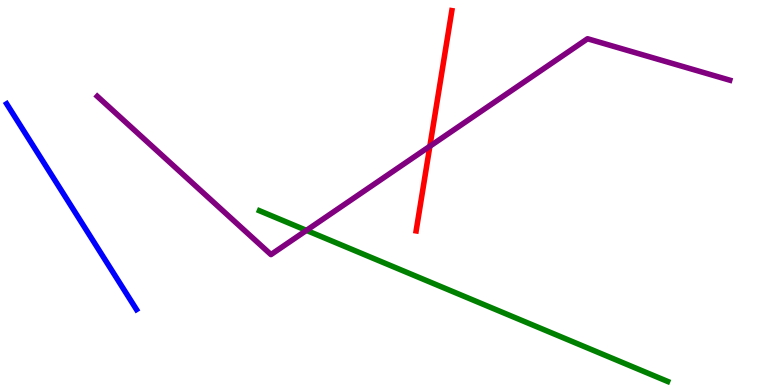[{'lines': ['blue', 'red'], 'intersections': []}, {'lines': ['green', 'red'], 'intersections': []}, {'lines': ['purple', 'red'], 'intersections': [{'x': 5.55, 'y': 6.2}]}, {'lines': ['blue', 'green'], 'intersections': []}, {'lines': ['blue', 'purple'], 'intersections': []}, {'lines': ['green', 'purple'], 'intersections': [{'x': 3.95, 'y': 4.02}]}]